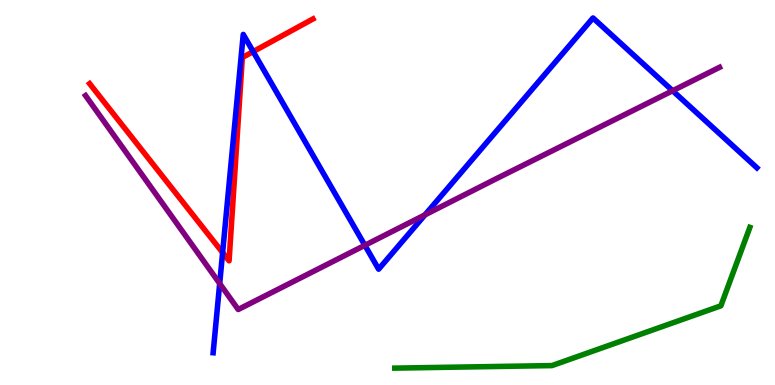[{'lines': ['blue', 'red'], 'intersections': [{'x': 2.87, 'y': 3.44}, {'x': 3.27, 'y': 8.66}]}, {'lines': ['green', 'red'], 'intersections': []}, {'lines': ['purple', 'red'], 'intersections': []}, {'lines': ['blue', 'green'], 'intersections': []}, {'lines': ['blue', 'purple'], 'intersections': [{'x': 2.83, 'y': 2.64}, {'x': 4.71, 'y': 3.63}, {'x': 5.48, 'y': 4.42}, {'x': 8.68, 'y': 7.64}]}, {'lines': ['green', 'purple'], 'intersections': []}]